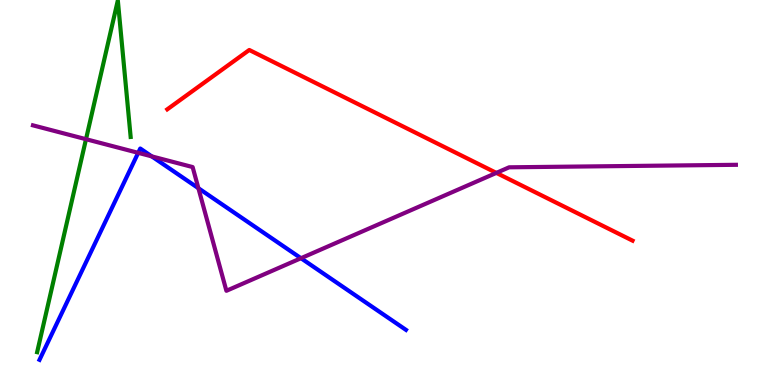[{'lines': ['blue', 'red'], 'intersections': []}, {'lines': ['green', 'red'], 'intersections': []}, {'lines': ['purple', 'red'], 'intersections': [{'x': 6.4, 'y': 5.51}]}, {'lines': ['blue', 'green'], 'intersections': []}, {'lines': ['blue', 'purple'], 'intersections': [{'x': 1.78, 'y': 6.03}, {'x': 1.96, 'y': 5.94}, {'x': 2.56, 'y': 5.11}, {'x': 3.88, 'y': 3.29}]}, {'lines': ['green', 'purple'], 'intersections': [{'x': 1.11, 'y': 6.38}]}]